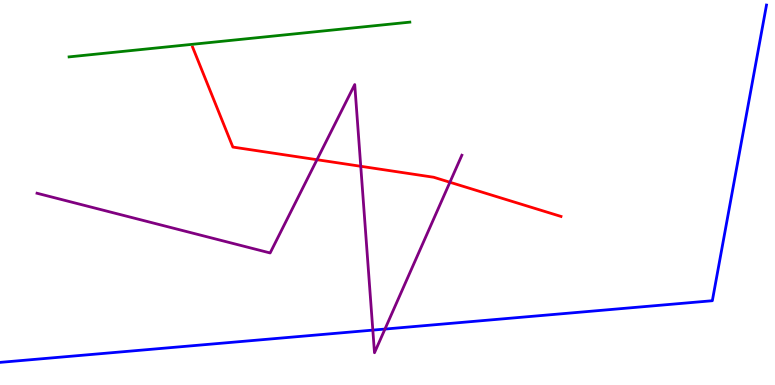[{'lines': ['blue', 'red'], 'intersections': []}, {'lines': ['green', 'red'], 'intersections': []}, {'lines': ['purple', 'red'], 'intersections': [{'x': 4.09, 'y': 5.85}, {'x': 4.65, 'y': 5.68}, {'x': 5.81, 'y': 5.27}]}, {'lines': ['blue', 'green'], 'intersections': []}, {'lines': ['blue', 'purple'], 'intersections': [{'x': 4.81, 'y': 1.43}, {'x': 4.97, 'y': 1.45}]}, {'lines': ['green', 'purple'], 'intersections': []}]